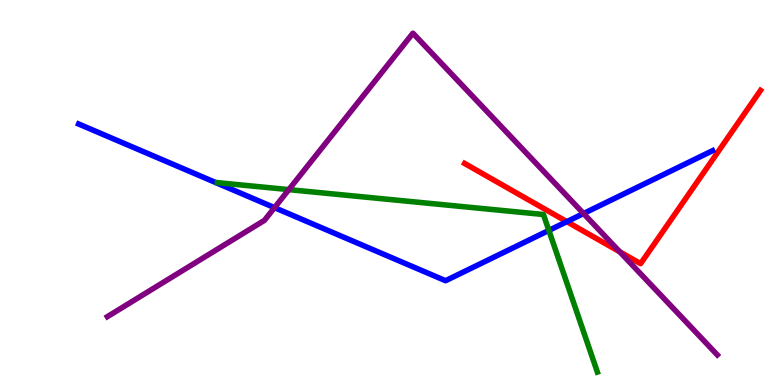[{'lines': ['blue', 'red'], 'intersections': [{'x': 7.31, 'y': 4.24}]}, {'lines': ['green', 'red'], 'intersections': []}, {'lines': ['purple', 'red'], 'intersections': [{'x': 8.0, 'y': 3.46}]}, {'lines': ['blue', 'green'], 'intersections': [{'x': 7.08, 'y': 4.02}]}, {'lines': ['blue', 'purple'], 'intersections': [{'x': 3.54, 'y': 4.61}, {'x': 7.53, 'y': 4.45}]}, {'lines': ['green', 'purple'], 'intersections': [{'x': 3.73, 'y': 5.07}]}]